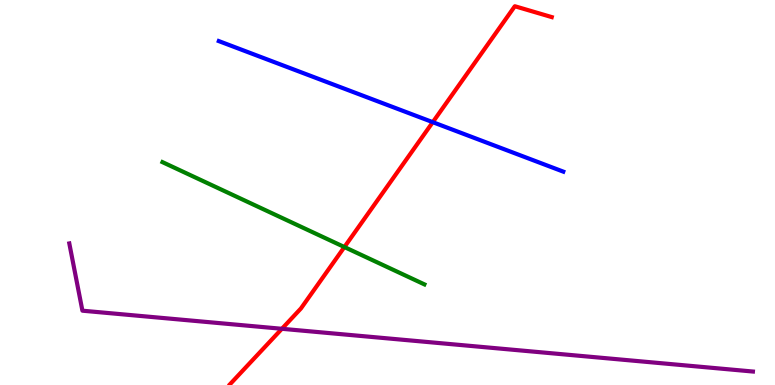[{'lines': ['blue', 'red'], 'intersections': [{'x': 5.58, 'y': 6.83}]}, {'lines': ['green', 'red'], 'intersections': [{'x': 4.44, 'y': 3.58}]}, {'lines': ['purple', 'red'], 'intersections': [{'x': 3.64, 'y': 1.46}]}, {'lines': ['blue', 'green'], 'intersections': []}, {'lines': ['blue', 'purple'], 'intersections': []}, {'lines': ['green', 'purple'], 'intersections': []}]